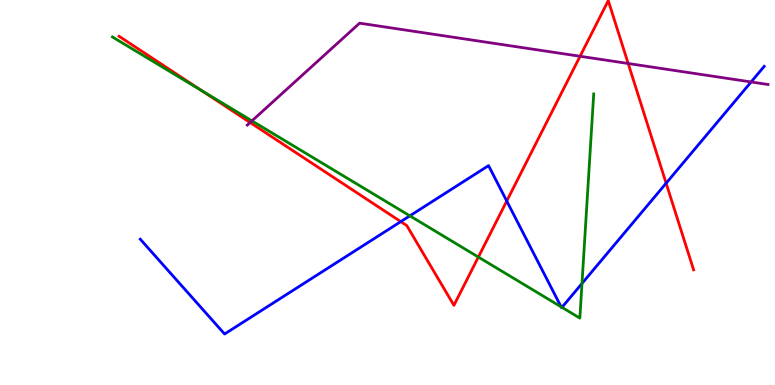[{'lines': ['blue', 'red'], 'intersections': [{'x': 5.17, 'y': 4.24}, {'x': 6.54, 'y': 4.78}, {'x': 8.6, 'y': 5.24}]}, {'lines': ['green', 'red'], 'intersections': [{'x': 2.6, 'y': 7.65}, {'x': 6.17, 'y': 3.32}]}, {'lines': ['purple', 'red'], 'intersections': [{'x': 3.23, 'y': 6.82}, {'x': 7.48, 'y': 8.54}, {'x': 8.11, 'y': 8.35}]}, {'lines': ['blue', 'green'], 'intersections': [{'x': 5.29, 'y': 4.39}, {'x': 7.24, 'y': 2.03}, {'x': 7.25, 'y': 2.02}, {'x': 7.51, 'y': 2.64}]}, {'lines': ['blue', 'purple'], 'intersections': [{'x': 9.69, 'y': 7.87}]}, {'lines': ['green', 'purple'], 'intersections': [{'x': 3.25, 'y': 6.86}]}]